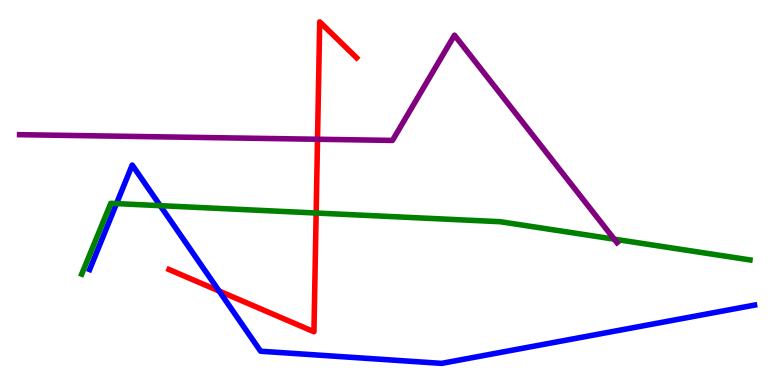[{'lines': ['blue', 'red'], 'intersections': [{'x': 2.83, 'y': 2.44}]}, {'lines': ['green', 'red'], 'intersections': [{'x': 4.08, 'y': 4.47}]}, {'lines': ['purple', 'red'], 'intersections': [{'x': 4.1, 'y': 6.38}]}, {'lines': ['blue', 'green'], 'intersections': [{'x': 1.5, 'y': 4.71}, {'x': 2.07, 'y': 4.66}]}, {'lines': ['blue', 'purple'], 'intersections': []}, {'lines': ['green', 'purple'], 'intersections': [{'x': 7.93, 'y': 3.79}]}]